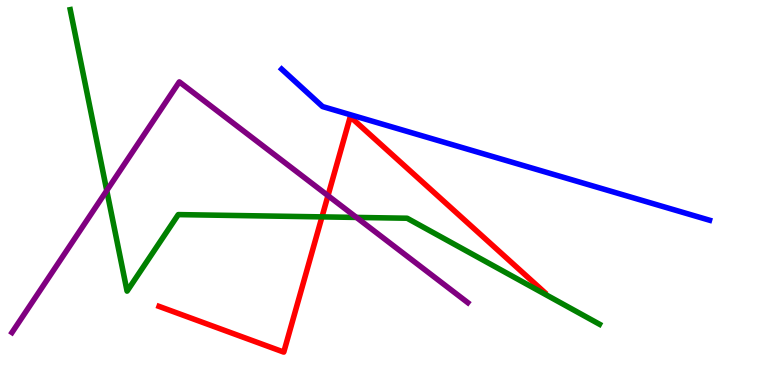[{'lines': ['blue', 'red'], 'intersections': []}, {'lines': ['green', 'red'], 'intersections': [{'x': 4.15, 'y': 4.37}]}, {'lines': ['purple', 'red'], 'intersections': [{'x': 4.23, 'y': 4.92}]}, {'lines': ['blue', 'green'], 'intersections': []}, {'lines': ['blue', 'purple'], 'intersections': []}, {'lines': ['green', 'purple'], 'intersections': [{'x': 1.38, 'y': 5.05}, {'x': 4.6, 'y': 4.35}]}]